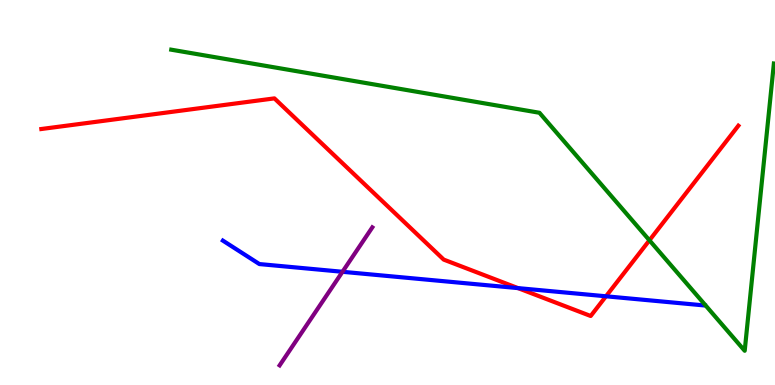[{'lines': ['blue', 'red'], 'intersections': [{'x': 6.68, 'y': 2.52}, {'x': 7.82, 'y': 2.3}]}, {'lines': ['green', 'red'], 'intersections': [{'x': 8.38, 'y': 3.76}]}, {'lines': ['purple', 'red'], 'intersections': []}, {'lines': ['blue', 'green'], 'intersections': []}, {'lines': ['blue', 'purple'], 'intersections': [{'x': 4.42, 'y': 2.94}]}, {'lines': ['green', 'purple'], 'intersections': []}]